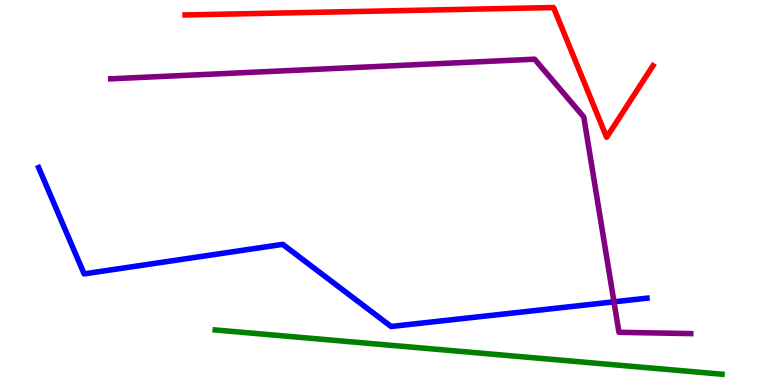[{'lines': ['blue', 'red'], 'intersections': []}, {'lines': ['green', 'red'], 'intersections': []}, {'lines': ['purple', 'red'], 'intersections': []}, {'lines': ['blue', 'green'], 'intersections': []}, {'lines': ['blue', 'purple'], 'intersections': [{'x': 7.92, 'y': 2.16}]}, {'lines': ['green', 'purple'], 'intersections': []}]